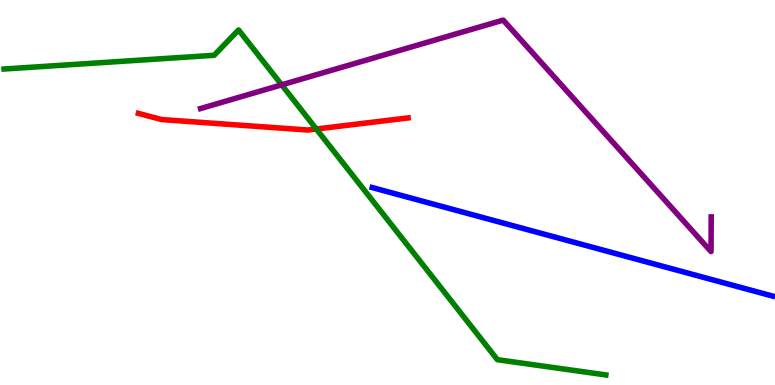[{'lines': ['blue', 'red'], 'intersections': []}, {'lines': ['green', 'red'], 'intersections': [{'x': 4.08, 'y': 6.65}]}, {'lines': ['purple', 'red'], 'intersections': []}, {'lines': ['blue', 'green'], 'intersections': []}, {'lines': ['blue', 'purple'], 'intersections': []}, {'lines': ['green', 'purple'], 'intersections': [{'x': 3.63, 'y': 7.8}]}]